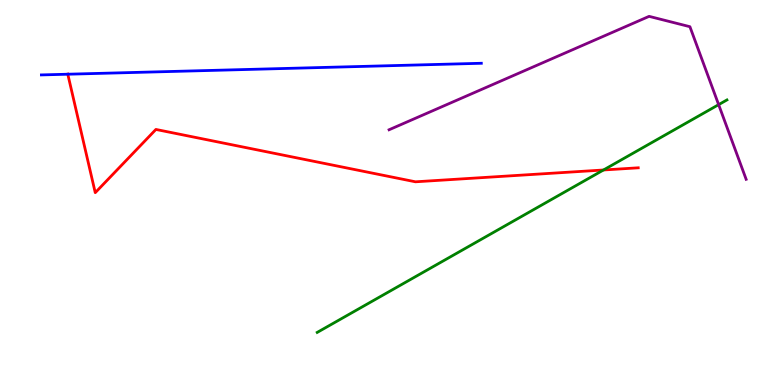[{'lines': ['blue', 'red'], 'intersections': [{'x': 0.875, 'y': 8.07}]}, {'lines': ['green', 'red'], 'intersections': [{'x': 7.79, 'y': 5.58}]}, {'lines': ['purple', 'red'], 'intersections': []}, {'lines': ['blue', 'green'], 'intersections': []}, {'lines': ['blue', 'purple'], 'intersections': []}, {'lines': ['green', 'purple'], 'intersections': [{'x': 9.27, 'y': 7.28}]}]